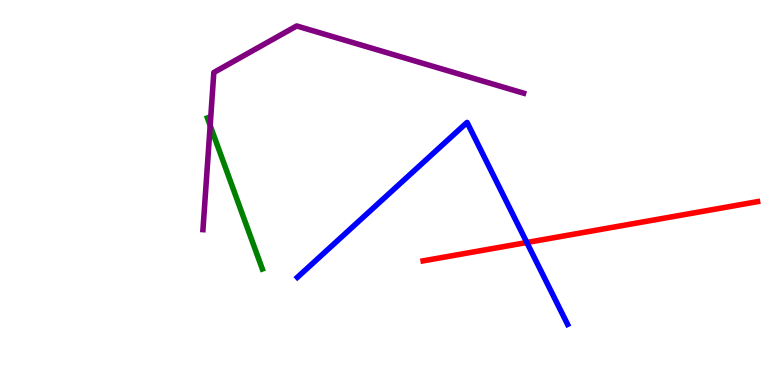[{'lines': ['blue', 'red'], 'intersections': [{'x': 6.8, 'y': 3.7}]}, {'lines': ['green', 'red'], 'intersections': []}, {'lines': ['purple', 'red'], 'intersections': []}, {'lines': ['blue', 'green'], 'intersections': []}, {'lines': ['blue', 'purple'], 'intersections': []}, {'lines': ['green', 'purple'], 'intersections': [{'x': 2.71, 'y': 6.74}]}]